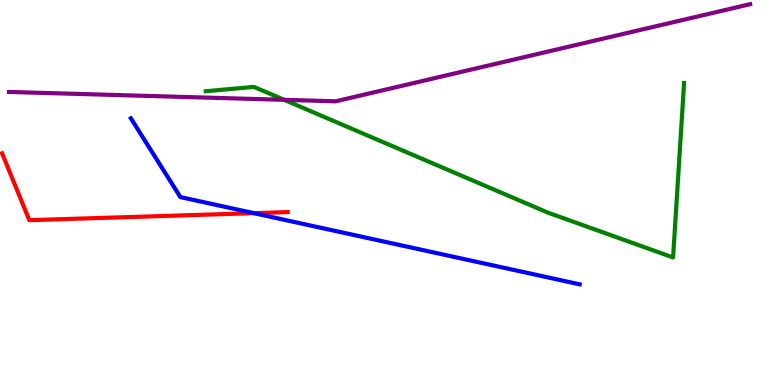[{'lines': ['blue', 'red'], 'intersections': [{'x': 3.28, 'y': 4.46}]}, {'lines': ['green', 'red'], 'intersections': []}, {'lines': ['purple', 'red'], 'intersections': []}, {'lines': ['blue', 'green'], 'intersections': []}, {'lines': ['blue', 'purple'], 'intersections': []}, {'lines': ['green', 'purple'], 'intersections': [{'x': 3.67, 'y': 7.41}]}]